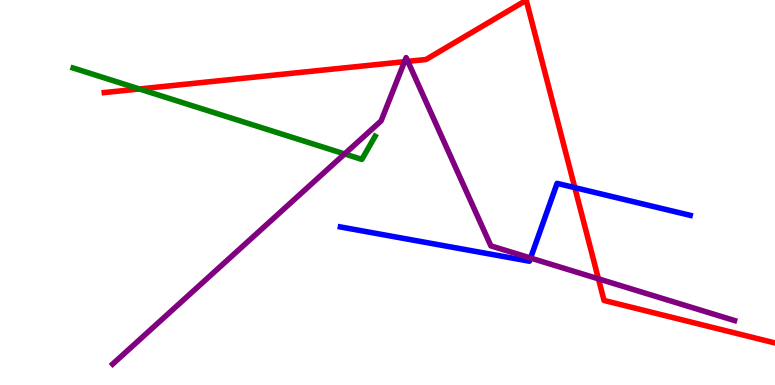[{'lines': ['blue', 'red'], 'intersections': [{'x': 7.42, 'y': 5.13}]}, {'lines': ['green', 'red'], 'intersections': [{'x': 1.8, 'y': 7.69}]}, {'lines': ['purple', 'red'], 'intersections': [{'x': 5.22, 'y': 8.4}, {'x': 5.26, 'y': 8.41}, {'x': 7.72, 'y': 2.76}]}, {'lines': ['blue', 'green'], 'intersections': []}, {'lines': ['blue', 'purple'], 'intersections': [{'x': 6.85, 'y': 3.3}]}, {'lines': ['green', 'purple'], 'intersections': [{'x': 4.45, 'y': 6.0}]}]